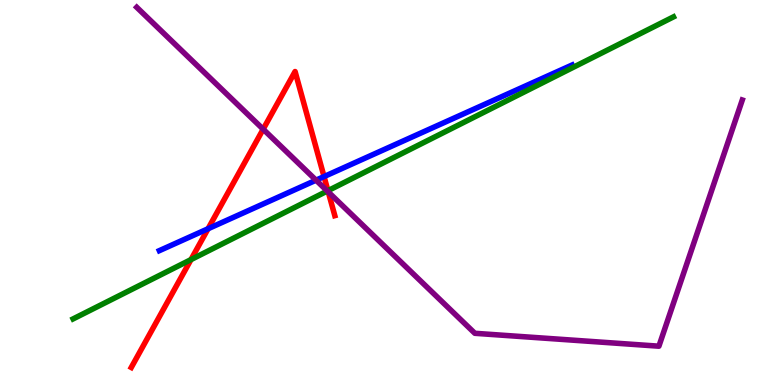[{'lines': ['blue', 'red'], 'intersections': [{'x': 2.68, 'y': 4.06}, {'x': 4.18, 'y': 5.41}]}, {'lines': ['green', 'red'], 'intersections': [{'x': 2.46, 'y': 3.26}, {'x': 4.23, 'y': 5.05}]}, {'lines': ['purple', 'red'], 'intersections': [{'x': 3.4, 'y': 6.64}, {'x': 4.24, 'y': 5.01}]}, {'lines': ['blue', 'green'], 'intersections': []}, {'lines': ['blue', 'purple'], 'intersections': [{'x': 4.08, 'y': 5.32}]}, {'lines': ['green', 'purple'], 'intersections': [{'x': 4.22, 'y': 5.04}]}]